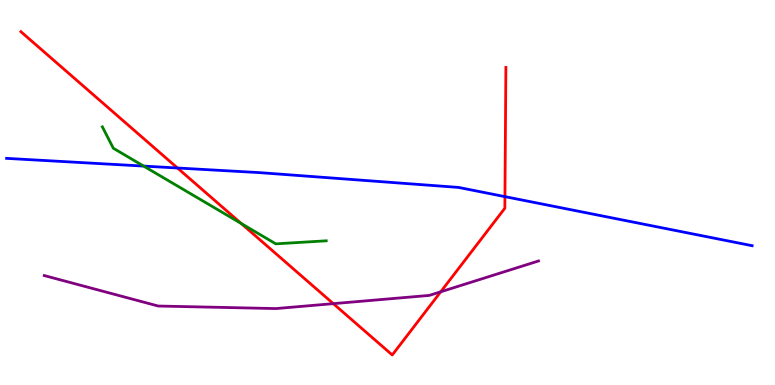[{'lines': ['blue', 'red'], 'intersections': [{'x': 2.29, 'y': 5.64}, {'x': 6.52, 'y': 4.89}]}, {'lines': ['green', 'red'], 'intersections': [{'x': 3.11, 'y': 4.19}]}, {'lines': ['purple', 'red'], 'intersections': [{'x': 4.3, 'y': 2.11}, {'x': 5.69, 'y': 2.42}]}, {'lines': ['blue', 'green'], 'intersections': [{'x': 1.85, 'y': 5.69}]}, {'lines': ['blue', 'purple'], 'intersections': []}, {'lines': ['green', 'purple'], 'intersections': []}]